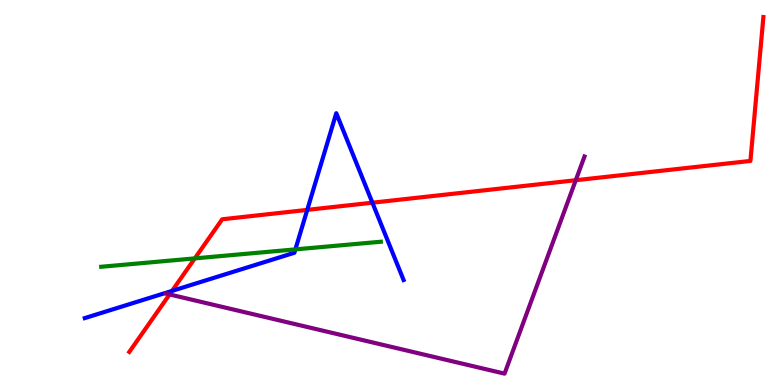[{'lines': ['blue', 'red'], 'intersections': [{'x': 2.22, 'y': 2.44}, {'x': 3.96, 'y': 4.55}, {'x': 4.81, 'y': 4.74}]}, {'lines': ['green', 'red'], 'intersections': [{'x': 2.51, 'y': 3.29}]}, {'lines': ['purple', 'red'], 'intersections': [{'x': 2.19, 'y': 2.35}, {'x': 7.43, 'y': 5.32}]}, {'lines': ['blue', 'green'], 'intersections': [{'x': 3.81, 'y': 3.52}]}, {'lines': ['blue', 'purple'], 'intersections': []}, {'lines': ['green', 'purple'], 'intersections': []}]